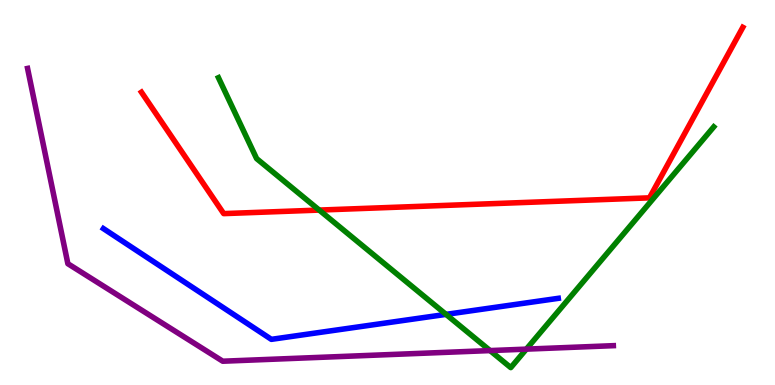[{'lines': ['blue', 'red'], 'intersections': []}, {'lines': ['green', 'red'], 'intersections': [{'x': 4.12, 'y': 4.54}]}, {'lines': ['purple', 'red'], 'intersections': []}, {'lines': ['blue', 'green'], 'intersections': [{'x': 5.76, 'y': 1.83}]}, {'lines': ['blue', 'purple'], 'intersections': []}, {'lines': ['green', 'purple'], 'intersections': [{'x': 6.32, 'y': 0.894}, {'x': 6.79, 'y': 0.932}]}]